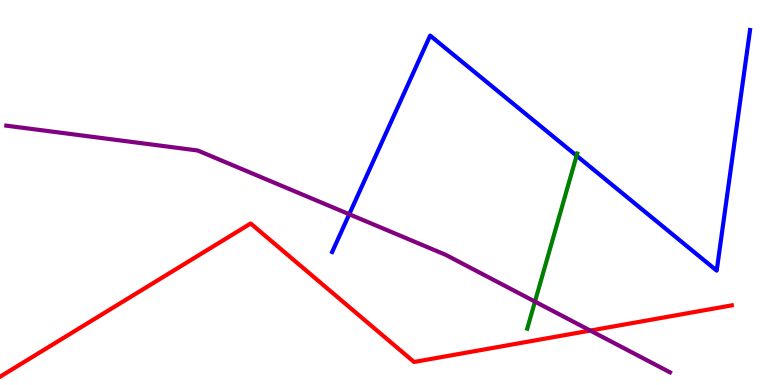[{'lines': ['blue', 'red'], 'intersections': []}, {'lines': ['green', 'red'], 'intersections': []}, {'lines': ['purple', 'red'], 'intersections': [{'x': 7.62, 'y': 1.41}]}, {'lines': ['blue', 'green'], 'intersections': [{'x': 7.44, 'y': 5.96}]}, {'lines': ['blue', 'purple'], 'intersections': [{'x': 4.51, 'y': 4.44}]}, {'lines': ['green', 'purple'], 'intersections': [{'x': 6.9, 'y': 2.17}]}]